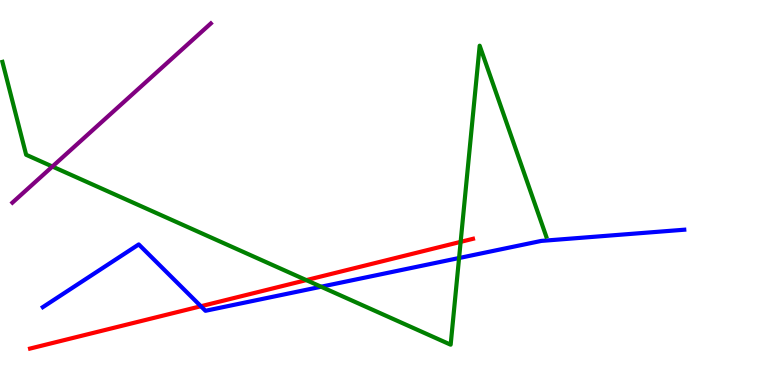[{'lines': ['blue', 'red'], 'intersections': [{'x': 2.59, 'y': 2.05}]}, {'lines': ['green', 'red'], 'intersections': [{'x': 3.95, 'y': 2.72}, {'x': 5.94, 'y': 3.72}]}, {'lines': ['purple', 'red'], 'intersections': []}, {'lines': ['blue', 'green'], 'intersections': [{'x': 4.14, 'y': 2.55}, {'x': 5.92, 'y': 3.3}]}, {'lines': ['blue', 'purple'], 'intersections': []}, {'lines': ['green', 'purple'], 'intersections': [{'x': 0.676, 'y': 5.67}]}]